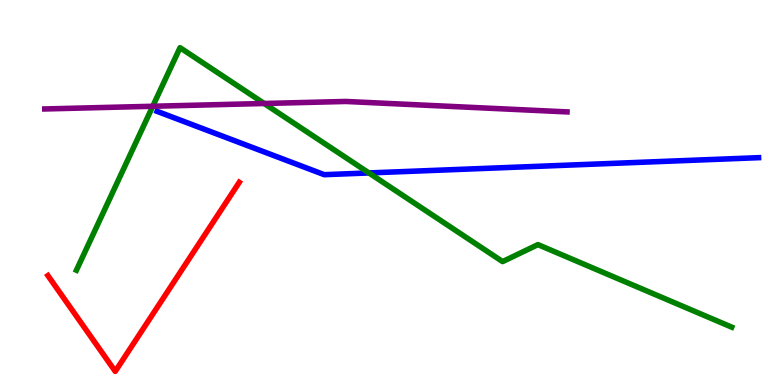[{'lines': ['blue', 'red'], 'intersections': []}, {'lines': ['green', 'red'], 'intersections': []}, {'lines': ['purple', 'red'], 'intersections': []}, {'lines': ['blue', 'green'], 'intersections': [{'x': 4.76, 'y': 5.51}]}, {'lines': ['blue', 'purple'], 'intersections': []}, {'lines': ['green', 'purple'], 'intersections': [{'x': 1.97, 'y': 7.24}, {'x': 3.41, 'y': 7.31}]}]